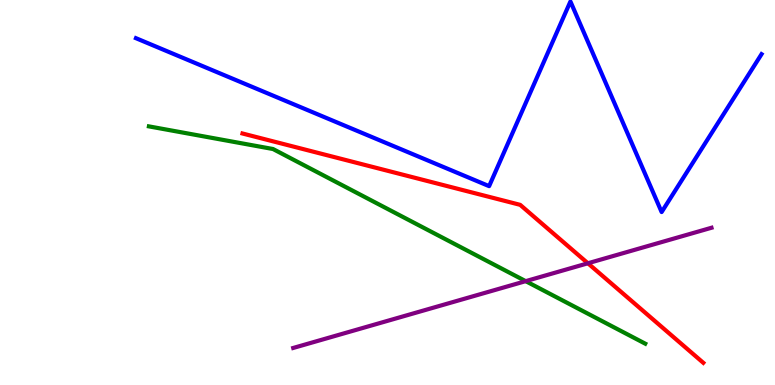[{'lines': ['blue', 'red'], 'intersections': []}, {'lines': ['green', 'red'], 'intersections': []}, {'lines': ['purple', 'red'], 'intersections': [{'x': 7.59, 'y': 3.16}]}, {'lines': ['blue', 'green'], 'intersections': []}, {'lines': ['blue', 'purple'], 'intersections': []}, {'lines': ['green', 'purple'], 'intersections': [{'x': 6.78, 'y': 2.7}]}]